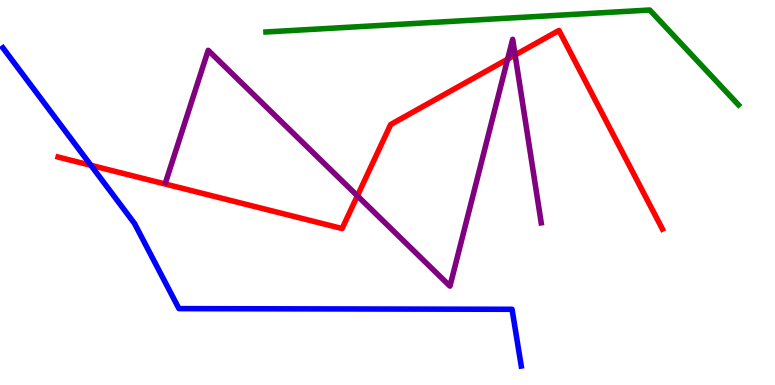[{'lines': ['blue', 'red'], 'intersections': [{'x': 1.17, 'y': 5.71}]}, {'lines': ['green', 'red'], 'intersections': []}, {'lines': ['purple', 'red'], 'intersections': [{'x': 4.61, 'y': 4.91}, {'x': 6.55, 'y': 8.46}, {'x': 6.65, 'y': 8.57}]}, {'lines': ['blue', 'green'], 'intersections': []}, {'lines': ['blue', 'purple'], 'intersections': []}, {'lines': ['green', 'purple'], 'intersections': []}]